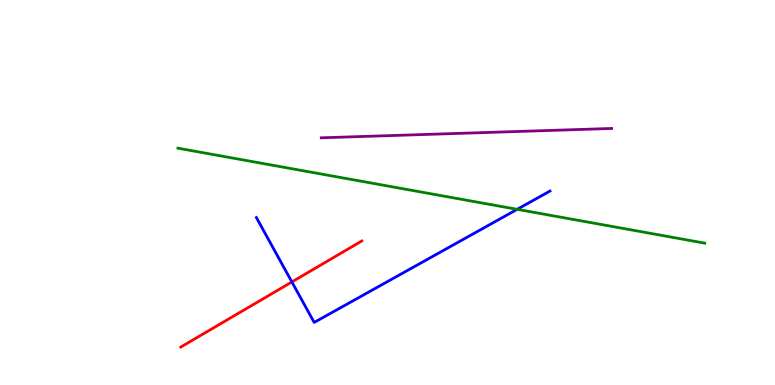[{'lines': ['blue', 'red'], 'intersections': [{'x': 3.77, 'y': 2.68}]}, {'lines': ['green', 'red'], 'intersections': []}, {'lines': ['purple', 'red'], 'intersections': []}, {'lines': ['blue', 'green'], 'intersections': [{'x': 6.67, 'y': 4.56}]}, {'lines': ['blue', 'purple'], 'intersections': []}, {'lines': ['green', 'purple'], 'intersections': []}]